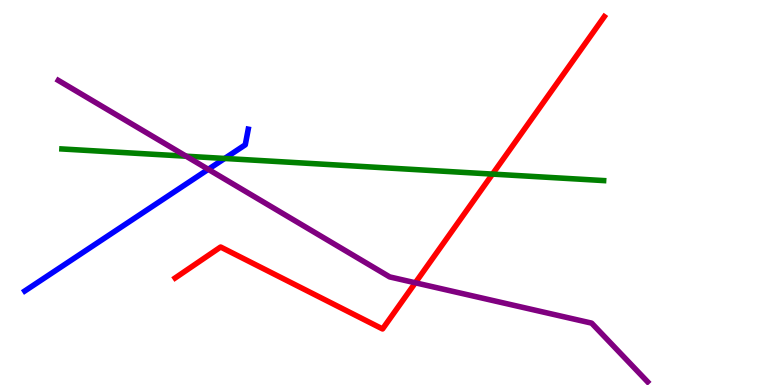[{'lines': ['blue', 'red'], 'intersections': []}, {'lines': ['green', 'red'], 'intersections': [{'x': 6.35, 'y': 5.48}]}, {'lines': ['purple', 'red'], 'intersections': [{'x': 5.36, 'y': 2.65}]}, {'lines': ['blue', 'green'], 'intersections': [{'x': 2.9, 'y': 5.88}]}, {'lines': ['blue', 'purple'], 'intersections': [{'x': 2.69, 'y': 5.6}]}, {'lines': ['green', 'purple'], 'intersections': [{'x': 2.4, 'y': 5.94}]}]